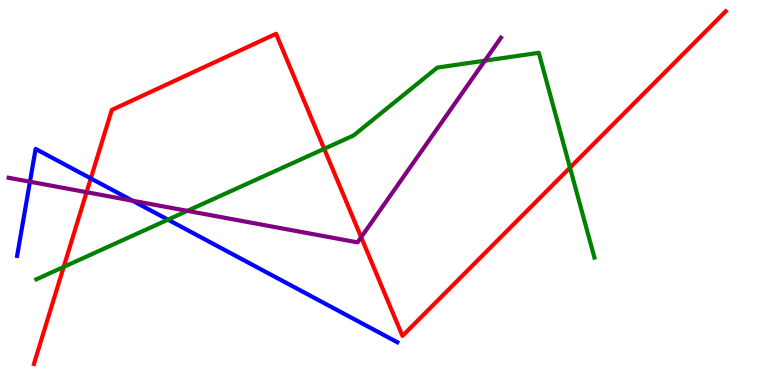[{'lines': ['blue', 'red'], 'intersections': [{'x': 1.17, 'y': 5.37}]}, {'lines': ['green', 'red'], 'intersections': [{'x': 0.822, 'y': 3.07}, {'x': 4.18, 'y': 6.13}, {'x': 7.35, 'y': 5.65}]}, {'lines': ['purple', 'red'], 'intersections': [{'x': 1.12, 'y': 5.01}, {'x': 4.66, 'y': 3.84}]}, {'lines': ['blue', 'green'], 'intersections': [{'x': 2.17, 'y': 4.29}]}, {'lines': ['blue', 'purple'], 'intersections': [{'x': 0.386, 'y': 5.28}, {'x': 1.71, 'y': 4.79}]}, {'lines': ['green', 'purple'], 'intersections': [{'x': 2.42, 'y': 4.52}, {'x': 6.26, 'y': 8.42}]}]